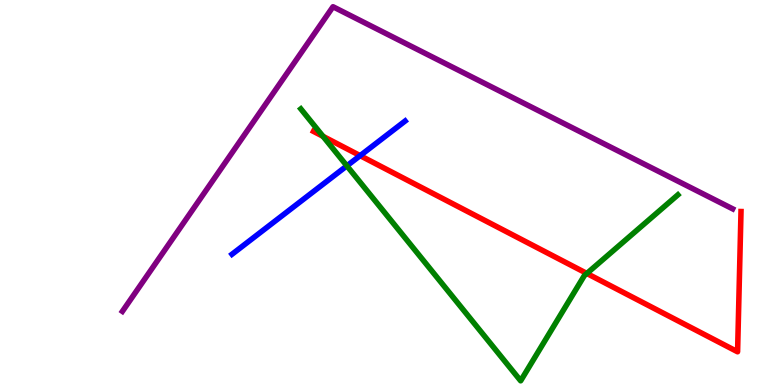[{'lines': ['blue', 'red'], 'intersections': [{'x': 4.65, 'y': 5.96}]}, {'lines': ['green', 'red'], 'intersections': [{'x': 4.17, 'y': 6.46}, {'x': 7.57, 'y': 2.9}]}, {'lines': ['purple', 'red'], 'intersections': []}, {'lines': ['blue', 'green'], 'intersections': [{'x': 4.48, 'y': 5.69}]}, {'lines': ['blue', 'purple'], 'intersections': []}, {'lines': ['green', 'purple'], 'intersections': []}]